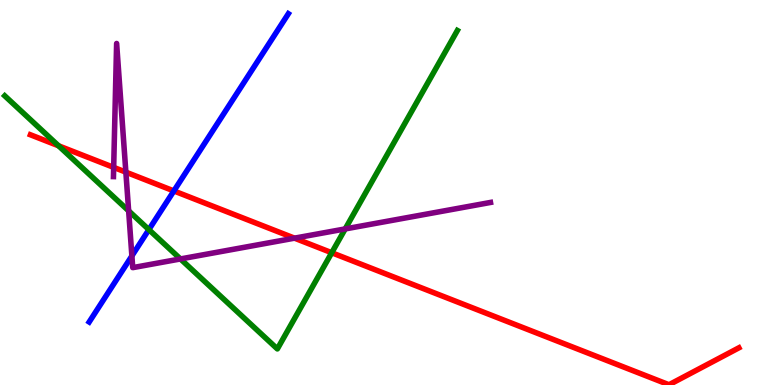[{'lines': ['blue', 'red'], 'intersections': [{'x': 2.24, 'y': 5.04}]}, {'lines': ['green', 'red'], 'intersections': [{'x': 0.756, 'y': 6.21}, {'x': 4.28, 'y': 3.44}]}, {'lines': ['purple', 'red'], 'intersections': [{'x': 1.47, 'y': 5.65}, {'x': 1.62, 'y': 5.53}, {'x': 3.8, 'y': 3.81}]}, {'lines': ['blue', 'green'], 'intersections': [{'x': 1.92, 'y': 4.04}]}, {'lines': ['blue', 'purple'], 'intersections': [{'x': 1.7, 'y': 3.35}]}, {'lines': ['green', 'purple'], 'intersections': [{'x': 1.66, 'y': 4.52}, {'x': 2.33, 'y': 3.27}, {'x': 4.45, 'y': 4.05}]}]